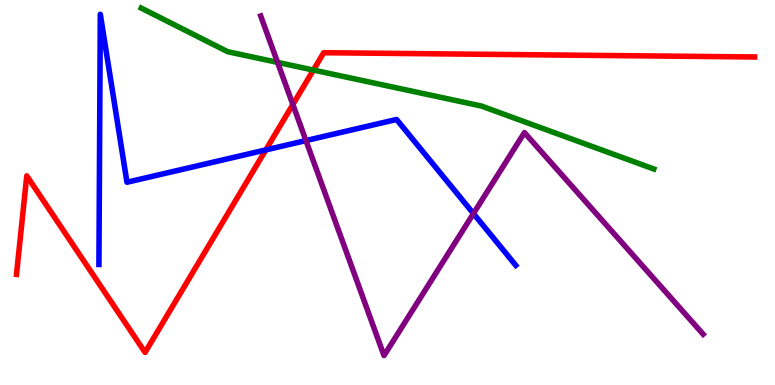[{'lines': ['blue', 'red'], 'intersections': [{'x': 3.43, 'y': 6.11}]}, {'lines': ['green', 'red'], 'intersections': [{'x': 4.04, 'y': 8.18}]}, {'lines': ['purple', 'red'], 'intersections': [{'x': 3.78, 'y': 7.29}]}, {'lines': ['blue', 'green'], 'intersections': []}, {'lines': ['blue', 'purple'], 'intersections': [{'x': 3.95, 'y': 6.35}, {'x': 6.11, 'y': 4.45}]}, {'lines': ['green', 'purple'], 'intersections': [{'x': 3.58, 'y': 8.38}]}]